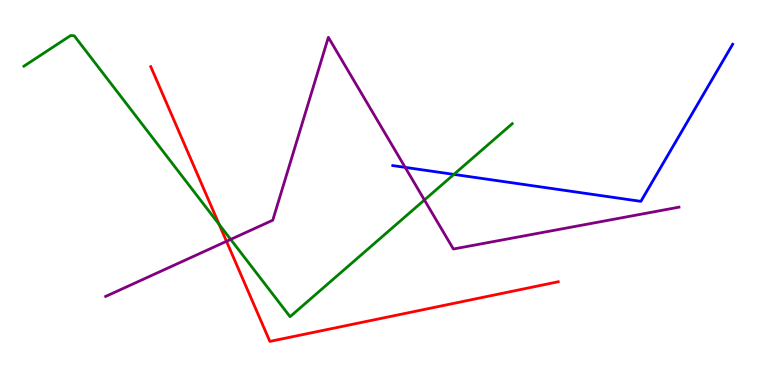[{'lines': ['blue', 'red'], 'intersections': []}, {'lines': ['green', 'red'], 'intersections': [{'x': 2.83, 'y': 4.17}]}, {'lines': ['purple', 'red'], 'intersections': [{'x': 2.92, 'y': 3.73}]}, {'lines': ['blue', 'green'], 'intersections': [{'x': 5.86, 'y': 5.47}]}, {'lines': ['blue', 'purple'], 'intersections': [{'x': 5.23, 'y': 5.65}]}, {'lines': ['green', 'purple'], 'intersections': [{'x': 2.98, 'y': 3.78}, {'x': 5.48, 'y': 4.81}]}]